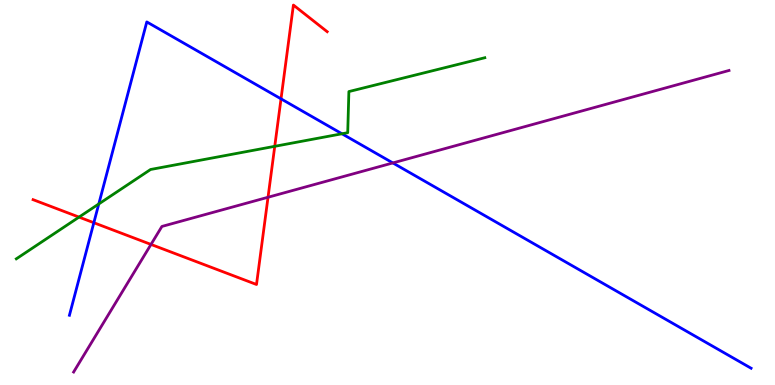[{'lines': ['blue', 'red'], 'intersections': [{'x': 1.21, 'y': 4.21}, {'x': 3.63, 'y': 7.43}]}, {'lines': ['green', 'red'], 'intersections': [{'x': 1.02, 'y': 4.36}, {'x': 3.55, 'y': 6.2}]}, {'lines': ['purple', 'red'], 'intersections': [{'x': 1.95, 'y': 3.65}, {'x': 3.46, 'y': 4.88}]}, {'lines': ['blue', 'green'], 'intersections': [{'x': 1.27, 'y': 4.7}, {'x': 4.41, 'y': 6.53}]}, {'lines': ['blue', 'purple'], 'intersections': [{'x': 5.07, 'y': 5.77}]}, {'lines': ['green', 'purple'], 'intersections': []}]